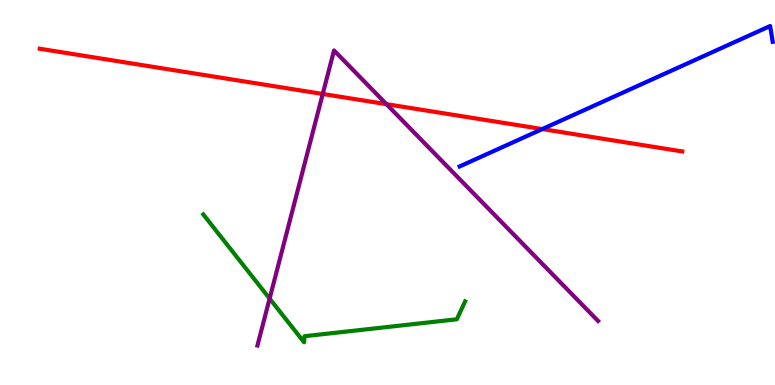[{'lines': ['blue', 'red'], 'intersections': [{'x': 7.0, 'y': 6.65}]}, {'lines': ['green', 'red'], 'intersections': []}, {'lines': ['purple', 'red'], 'intersections': [{'x': 4.16, 'y': 7.56}, {'x': 4.99, 'y': 7.29}]}, {'lines': ['blue', 'green'], 'intersections': []}, {'lines': ['blue', 'purple'], 'intersections': []}, {'lines': ['green', 'purple'], 'intersections': [{'x': 3.48, 'y': 2.24}]}]